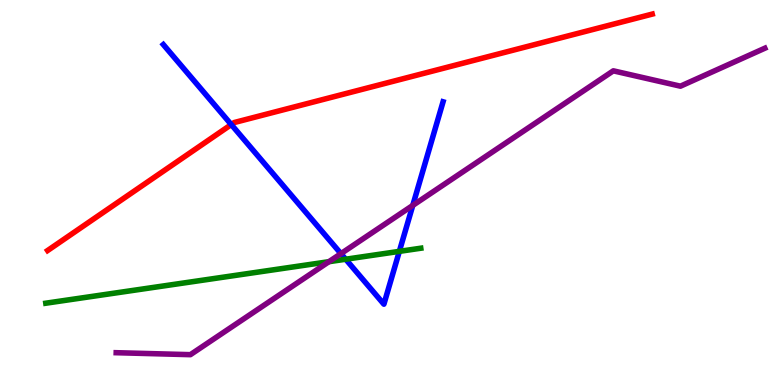[{'lines': ['blue', 'red'], 'intersections': [{'x': 2.98, 'y': 6.76}]}, {'lines': ['green', 'red'], 'intersections': []}, {'lines': ['purple', 'red'], 'intersections': []}, {'lines': ['blue', 'green'], 'intersections': [{'x': 4.46, 'y': 3.27}, {'x': 5.15, 'y': 3.47}]}, {'lines': ['blue', 'purple'], 'intersections': [{'x': 4.4, 'y': 3.41}, {'x': 5.33, 'y': 4.66}]}, {'lines': ['green', 'purple'], 'intersections': [{'x': 4.24, 'y': 3.2}]}]